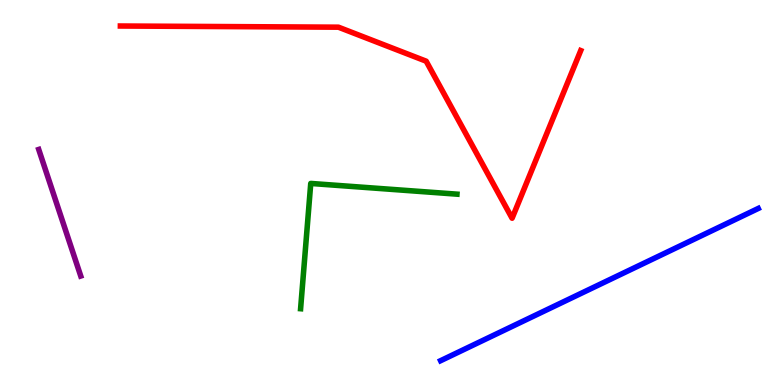[{'lines': ['blue', 'red'], 'intersections': []}, {'lines': ['green', 'red'], 'intersections': []}, {'lines': ['purple', 'red'], 'intersections': []}, {'lines': ['blue', 'green'], 'intersections': []}, {'lines': ['blue', 'purple'], 'intersections': []}, {'lines': ['green', 'purple'], 'intersections': []}]